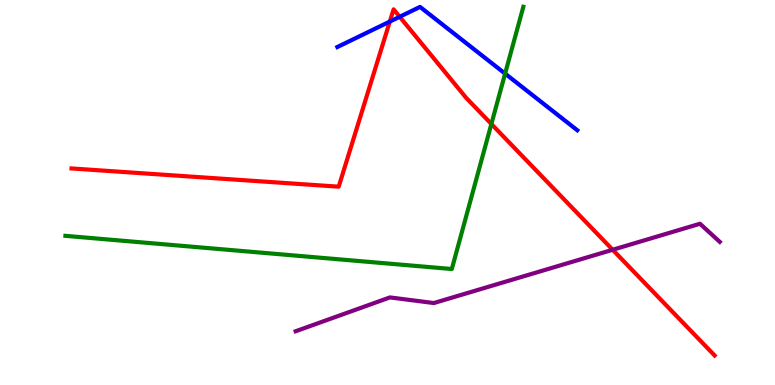[{'lines': ['blue', 'red'], 'intersections': [{'x': 5.03, 'y': 9.44}, {'x': 5.16, 'y': 9.56}]}, {'lines': ['green', 'red'], 'intersections': [{'x': 6.34, 'y': 6.78}]}, {'lines': ['purple', 'red'], 'intersections': [{'x': 7.91, 'y': 3.51}]}, {'lines': ['blue', 'green'], 'intersections': [{'x': 6.52, 'y': 8.09}]}, {'lines': ['blue', 'purple'], 'intersections': []}, {'lines': ['green', 'purple'], 'intersections': []}]